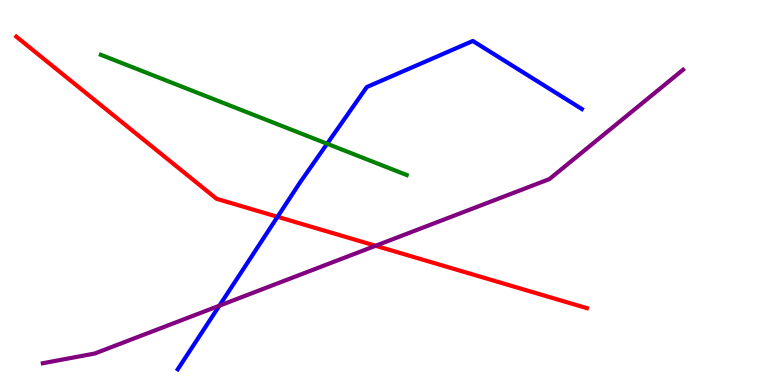[{'lines': ['blue', 'red'], 'intersections': [{'x': 3.58, 'y': 4.37}]}, {'lines': ['green', 'red'], 'intersections': []}, {'lines': ['purple', 'red'], 'intersections': [{'x': 4.85, 'y': 3.62}]}, {'lines': ['blue', 'green'], 'intersections': [{'x': 4.22, 'y': 6.27}]}, {'lines': ['blue', 'purple'], 'intersections': [{'x': 2.83, 'y': 2.06}]}, {'lines': ['green', 'purple'], 'intersections': []}]